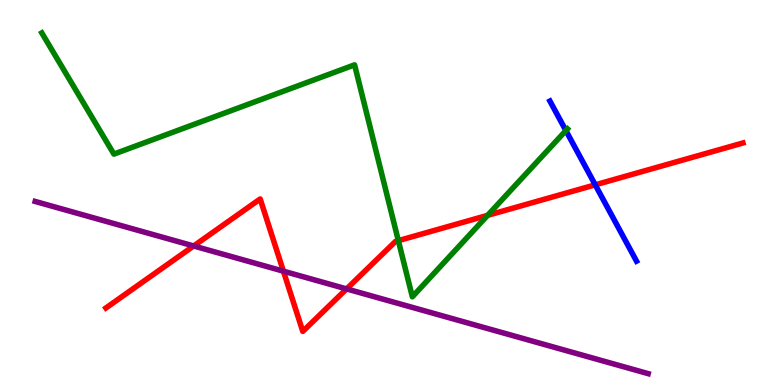[{'lines': ['blue', 'red'], 'intersections': [{'x': 7.68, 'y': 5.2}]}, {'lines': ['green', 'red'], 'intersections': [{'x': 5.14, 'y': 3.75}, {'x': 6.29, 'y': 4.41}]}, {'lines': ['purple', 'red'], 'intersections': [{'x': 2.5, 'y': 3.61}, {'x': 3.66, 'y': 2.96}, {'x': 4.47, 'y': 2.5}]}, {'lines': ['blue', 'green'], 'intersections': [{'x': 7.3, 'y': 6.61}]}, {'lines': ['blue', 'purple'], 'intersections': []}, {'lines': ['green', 'purple'], 'intersections': []}]